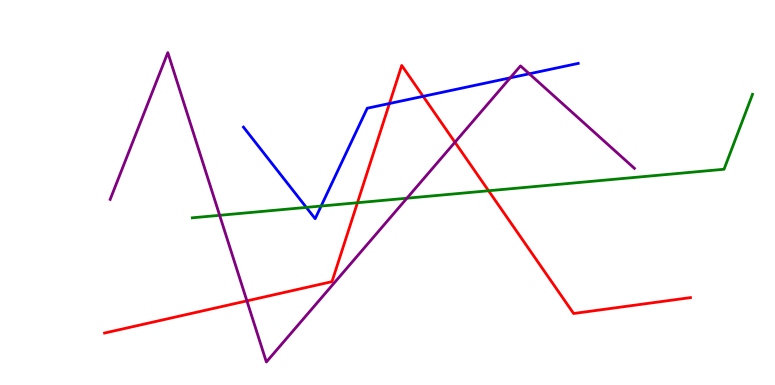[{'lines': ['blue', 'red'], 'intersections': [{'x': 5.03, 'y': 7.31}, {'x': 5.46, 'y': 7.5}]}, {'lines': ['green', 'red'], 'intersections': [{'x': 4.61, 'y': 4.73}, {'x': 6.3, 'y': 5.05}]}, {'lines': ['purple', 'red'], 'intersections': [{'x': 3.19, 'y': 2.18}, {'x': 5.87, 'y': 6.31}]}, {'lines': ['blue', 'green'], 'intersections': [{'x': 3.95, 'y': 4.61}, {'x': 4.14, 'y': 4.65}]}, {'lines': ['blue', 'purple'], 'intersections': [{'x': 6.58, 'y': 7.98}, {'x': 6.83, 'y': 8.08}]}, {'lines': ['green', 'purple'], 'intersections': [{'x': 2.83, 'y': 4.41}, {'x': 5.25, 'y': 4.85}]}]